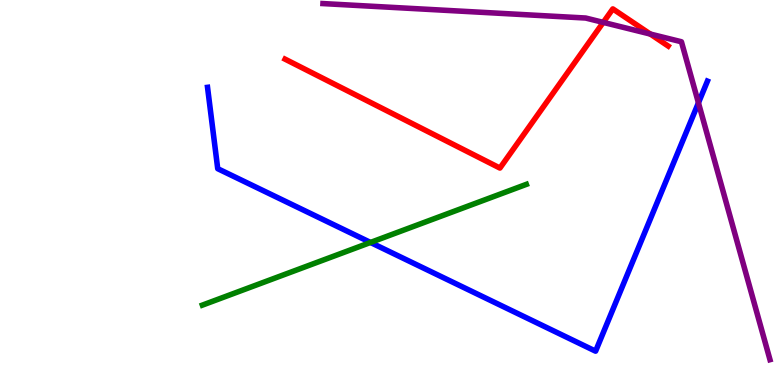[{'lines': ['blue', 'red'], 'intersections': []}, {'lines': ['green', 'red'], 'intersections': []}, {'lines': ['purple', 'red'], 'intersections': [{'x': 7.78, 'y': 9.42}, {'x': 8.39, 'y': 9.12}]}, {'lines': ['blue', 'green'], 'intersections': [{'x': 4.78, 'y': 3.7}]}, {'lines': ['blue', 'purple'], 'intersections': [{'x': 9.01, 'y': 7.33}]}, {'lines': ['green', 'purple'], 'intersections': []}]